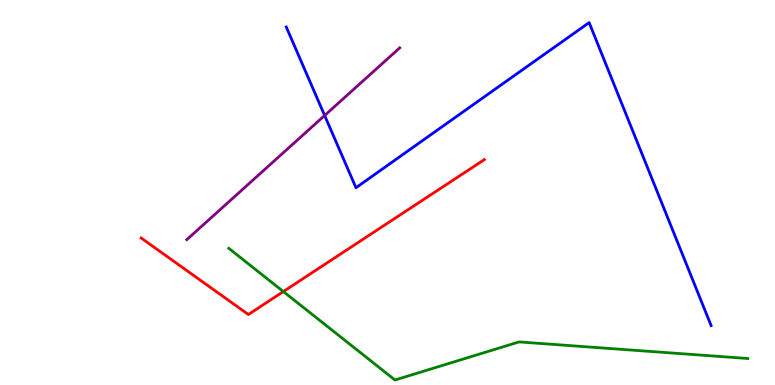[{'lines': ['blue', 'red'], 'intersections': []}, {'lines': ['green', 'red'], 'intersections': [{'x': 3.66, 'y': 2.43}]}, {'lines': ['purple', 'red'], 'intersections': []}, {'lines': ['blue', 'green'], 'intersections': []}, {'lines': ['blue', 'purple'], 'intersections': [{'x': 4.19, 'y': 7.0}]}, {'lines': ['green', 'purple'], 'intersections': []}]